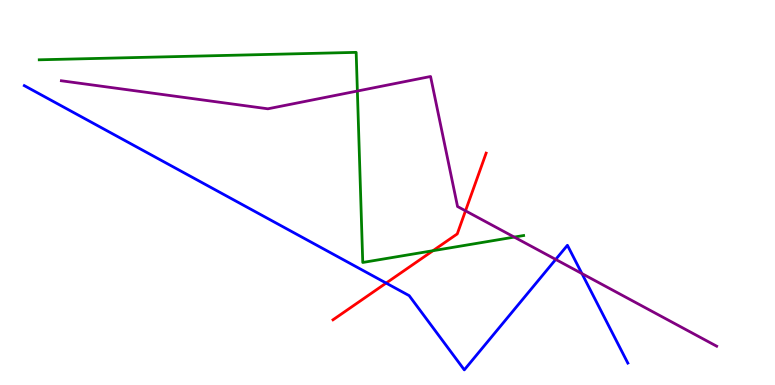[{'lines': ['blue', 'red'], 'intersections': [{'x': 4.98, 'y': 2.65}]}, {'lines': ['green', 'red'], 'intersections': [{'x': 5.59, 'y': 3.49}]}, {'lines': ['purple', 'red'], 'intersections': [{'x': 6.01, 'y': 4.52}]}, {'lines': ['blue', 'green'], 'intersections': []}, {'lines': ['blue', 'purple'], 'intersections': [{'x': 7.17, 'y': 3.26}, {'x': 7.51, 'y': 2.89}]}, {'lines': ['green', 'purple'], 'intersections': [{'x': 4.61, 'y': 7.64}, {'x': 6.64, 'y': 3.84}]}]